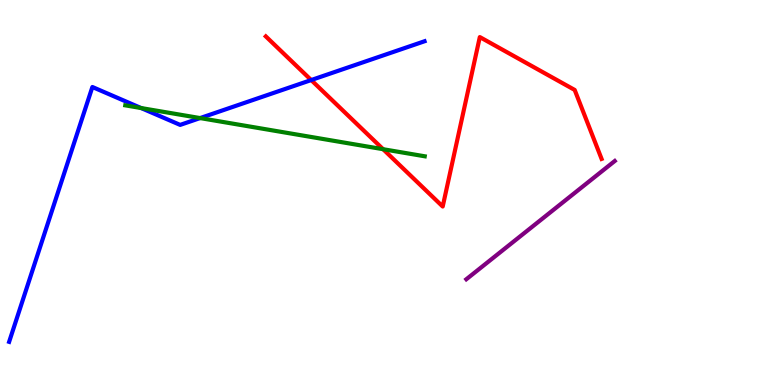[{'lines': ['blue', 'red'], 'intersections': [{'x': 4.02, 'y': 7.92}]}, {'lines': ['green', 'red'], 'intersections': [{'x': 4.94, 'y': 6.12}]}, {'lines': ['purple', 'red'], 'intersections': []}, {'lines': ['blue', 'green'], 'intersections': [{'x': 1.82, 'y': 7.19}, {'x': 2.58, 'y': 6.93}]}, {'lines': ['blue', 'purple'], 'intersections': []}, {'lines': ['green', 'purple'], 'intersections': []}]